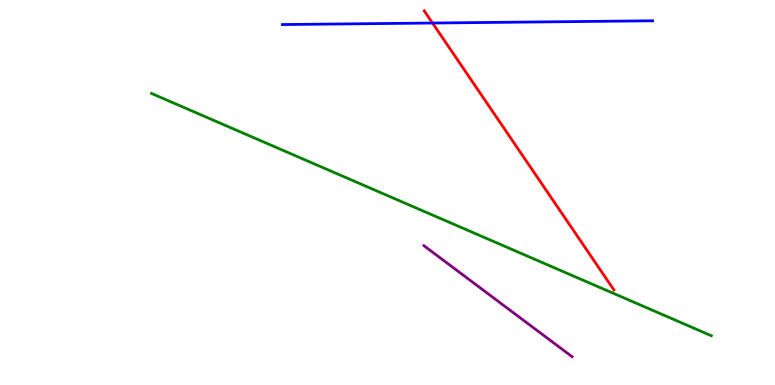[{'lines': ['blue', 'red'], 'intersections': [{'x': 5.58, 'y': 9.4}]}, {'lines': ['green', 'red'], 'intersections': []}, {'lines': ['purple', 'red'], 'intersections': []}, {'lines': ['blue', 'green'], 'intersections': []}, {'lines': ['blue', 'purple'], 'intersections': []}, {'lines': ['green', 'purple'], 'intersections': []}]